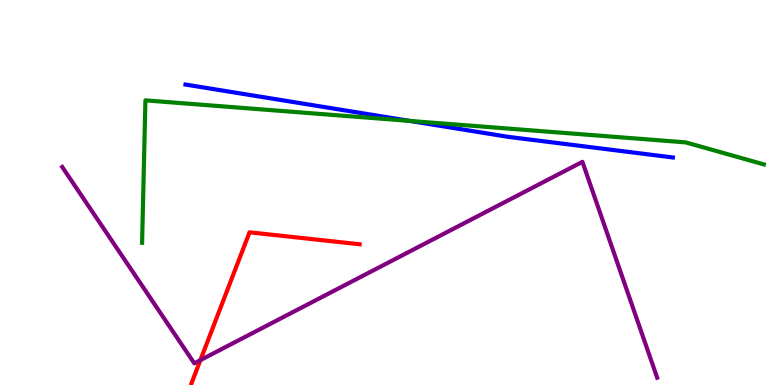[{'lines': ['blue', 'red'], 'intersections': []}, {'lines': ['green', 'red'], 'intersections': []}, {'lines': ['purple', 'red'], 'intersections': [{'x': 2.59, 'y': 0.646}]}, {'lines': ['blue', 'green'], 'intersections': [{'x': 5.29, 'y': 6.86}]}, {'lines': ['blue', 'purple'], 'intersections': []}, {'lines': ['green', 'purple'], 'intersections': []}]